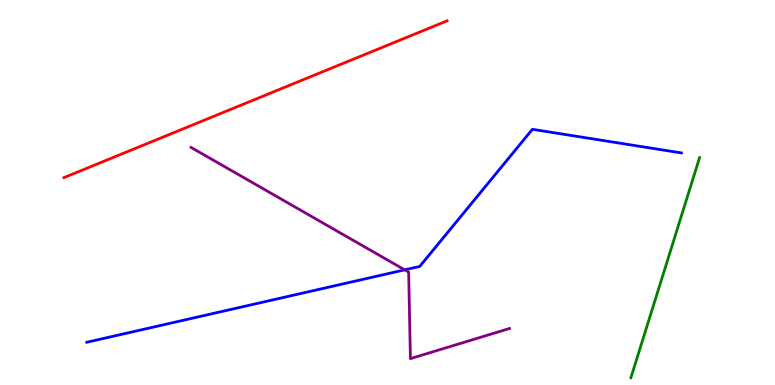[{'lines': ['blue', 'red'], 'intersections': []}, {'lines': ['green', 'red'], 'intersections': []}, {'lines': ['purple', 'red'], 'intersections': []}, {'lines': ['blue', 'green'], 'intersections': []}, {'lines': ['blue', 'purple'], 'intersections': [{'x': 5.22, 'y': 2.99}]}, {'lines': ['green', 'purple'], 'intersections': []}]